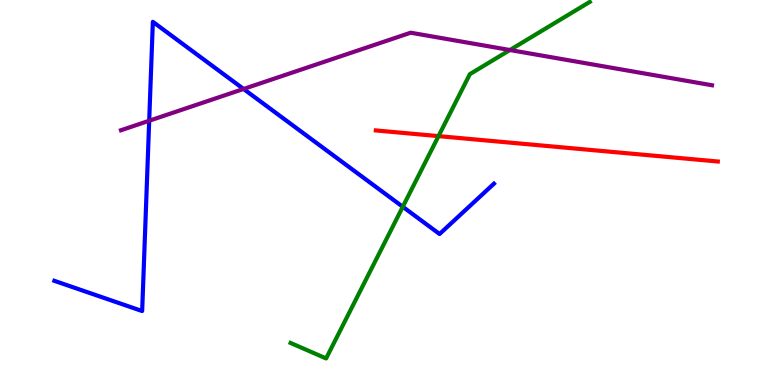[{'lines': ['blue', 'red'], 'intersections': []}, {'lines': ['green', 'red'], 'intersections': [{'x': 5.66, 'y': 6.46}]}, {'lines': ['purple', 'red'], 'intersections': []}, {'lines': ['blue', 'green'], 'intersections': [{'x': 5.2, 'y': 4.63}]}, {'lines': ['blue', 'purple'], 'intersections': [{'x': 1.93, 'y': 6.86}, {'x': 3.14, 'y': 7.69}]}, {'lines': ['green', 'purple'], 'intersections': [{'x': 6.58, 'y': 8.7}]}]